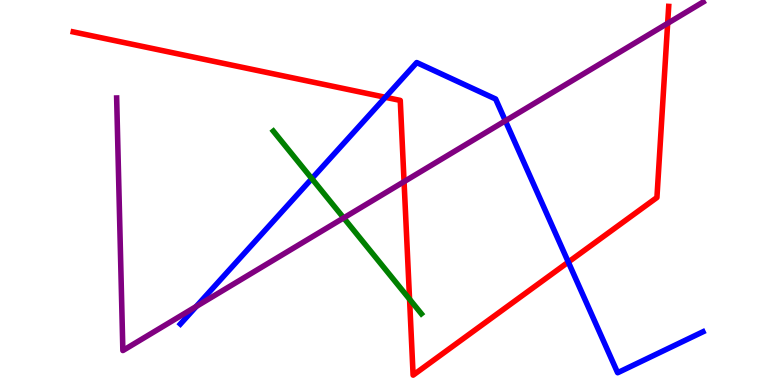[{'lines': ['blue', 'red'], 'intersections': [{'x': 4.97, 'y': 7.47}, {'x': 7.33, 'y': 3.19}]}, {'lines': ['green', 'red'], 'intersections': [{'x': 5.28, 'y': 2.23}]}, {'lines': ['purple', 'red'], 'intersections': [{'x': 5.21, 'y': 5.28}, {'x': 8.61, 'y': 9.39}]}, {'lines': ['blue', 'green'], 'intersections': [{'x': 4.02, 'y': 5.36}]}, {'lines': ['blue', 'purple'], 'intersections': [{'x': 2.53, 'y': 2.04}, {'x': 6.52, 'y': 6.86}]}, {'lines': ['green', 'purple'], 'intersections': [{'x': 4.43, 'y': 4.34}]}]